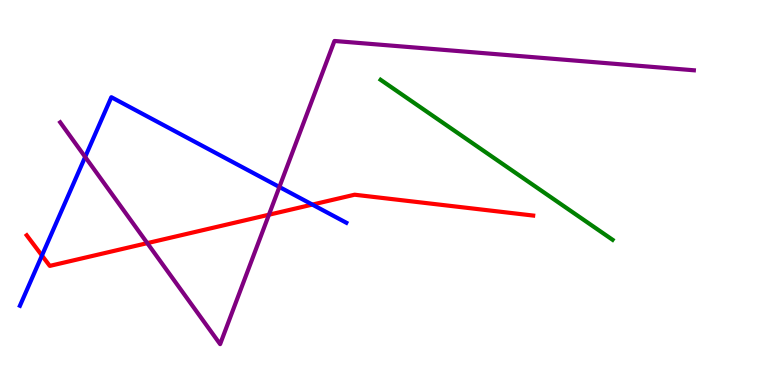[{'lines': ['blue', 'red'], 'intersections': [{'x': 0.541, 'y': 3.36}, {'x': 4.03, 'y': 4.69}]}, {'lines': ['green', 'red'], 'intersections': []}, {'lines': ['purple', 'red'], 'intersections': [{'x': 1.9, 'y': 3.69}, {'x': 3.47, 'y': 4.42}]}, {'lines': ['blue', 'green'], 'intersections': []}, {'lines': ['blue', 'purple'], 'intersections': [{'x': 1.1, 'y': 5.92}, {'x': 3.61, 'y': 5.14}]}, {'lines': ['green', 'purple'], 'intersections': []}]